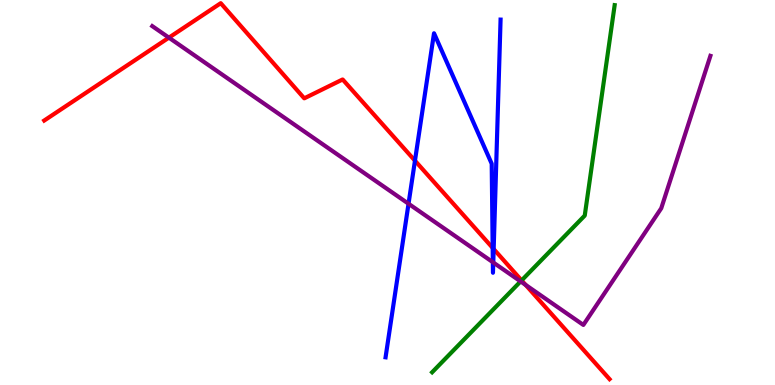[{'lines': ['blue', 'red'], 'intersections': [{'x': 5.35, 'y': 5.83}, {'x': 6.36, 'y': 3.56}, {'x': 6.37, 'y': 3.53}]}, {'lines': ['green', 'red'], 'intersections': [{'x': 6.73, 'y': 2.72}]}, {'lines': ['purple', 'red'], 'intersections': [{'x': 2.18, 'y': 9.02}, {'x': 6.78, 'y': 2.6}]}, {'lines': ['blue', 'green'], 'intersections': []}, {'lines': ['blue', 'purple'], 'intersections': [{'x': 5.27, 'y': 4.71}, {'x': 6.36, 'y': 3.19}, {'x': 6.36, 'y': 3.18}]}, {'lines': ['green', 'purple'], 'intersections': [{'x': 6.72, 'y': 2.69}]}]